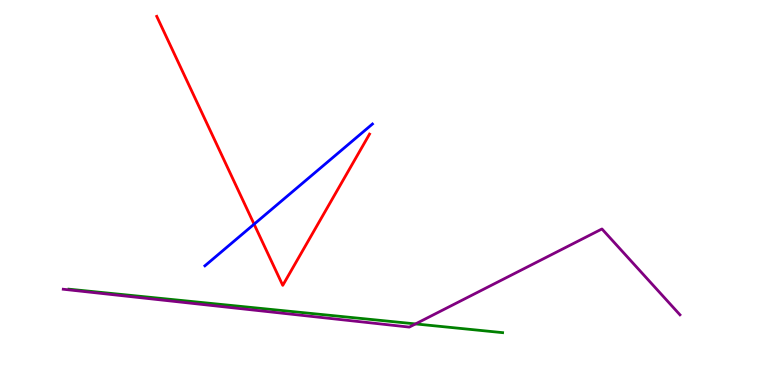[{'lines': ['blue', 'red'], 'intersections': [{'x': 3.28, 'y': 4.18}]}, {'lines': ['green', 'red'], 'intersections': []}, {'lines': ['purple', 'red'], 'intersections': []}, {'lines': ['blue', 'green'], 'intersections': []}, {'lines': ['blue', 'purple'], 'intersections': []}, {'lines': ['green', 'purple'], 'intersections': [{'x': 5.36, 'y': 1.59}]}]